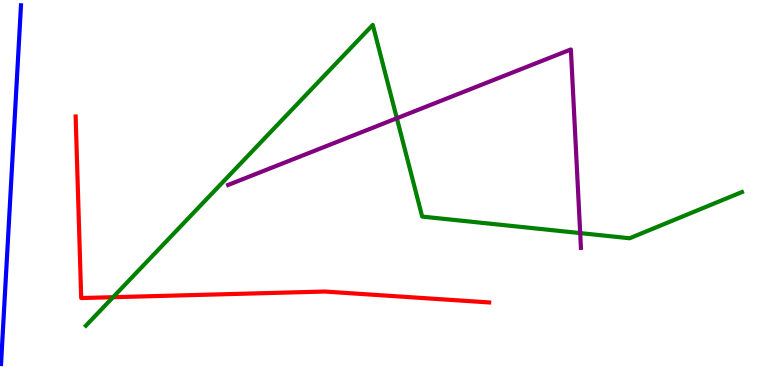[{'lines': ['blue', 'red'], 'intersections': []}, {'lines': ['green', 'red'], 'intersections': [{'x': 1.46, 'y': 2.28}]}, {'lines': ['purple', 'red'], 'intersections': []}, {'lines': ['blue', 'green'], 'intersections': []}, {'lines': ['blue', 'purple'], 'intersections': []}, {'lines': ['green', 'purple'], 'intersections': [{'x': 5.12, 'y': 6.93}, {'x': 7.49, 'y': 3.95}]}]